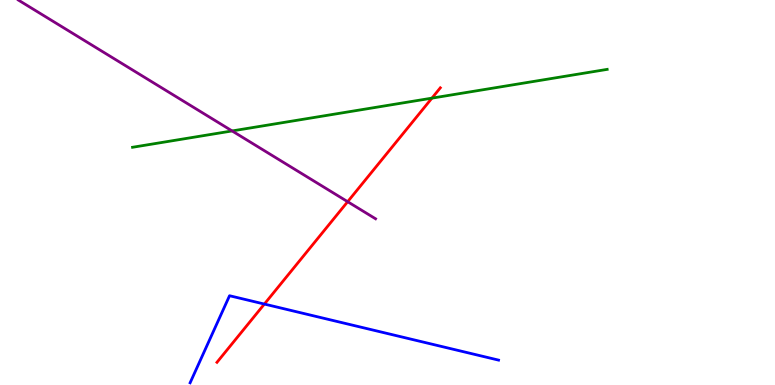[{'lines': ['blue', 'red'], 'intersections': [{'x': 3.41, 'y': 2.1}]}, {'lines': ['green', 'red'], 'intersections': [{'x': 5.57, 'y': 7.45}]}, {'lines': ['purple', 'red'], 'intersections': [{'x': 4.49, 'y': 4.76}]}, {'lines': ['blue', 'green'], 'intersections': []}, {'lines': ['blue', 'purple'], 'intersections': []}, {'lines': ['green', 'purple'], 'intersections': [{'x': 2.99, 'y': 6.6}]}]